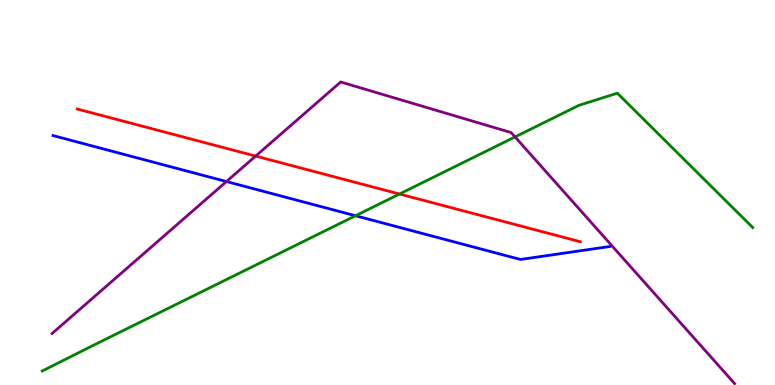[{'lines': ['blue', 'red'], 'intersections': []}, {'lines': ['green', 'red'], 'intersections': [{'x': 5.15, 'y': 4.96}]}, {'lines': ['purple', 'red'], 'intersections': [{'x': 3.3, 'y': 5.95}]}, {'lines': ['blue', 'green'], 'intersections': [{'x': 4.59, 'y': 4.4}]}, {'lines': ['blue', 'purple'], 'intersections': [{'x': 2.92, 'y': 5.28}]}, {'lines': ['green', 'purple'], 'intersections': [{'x': 6.65, 'y': 6.44}]}]